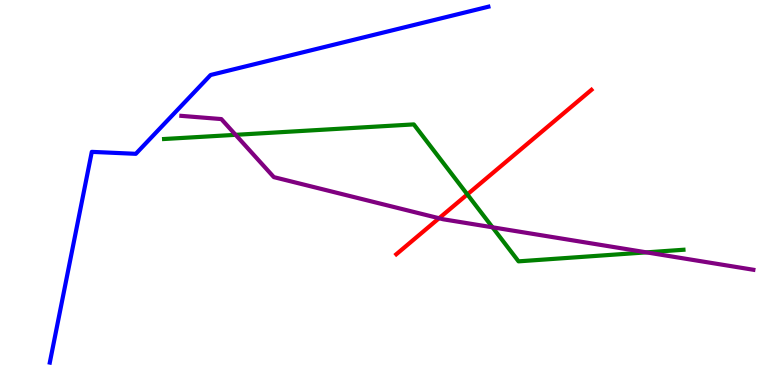[{'lines': ['blue', 'red'], 'intersections': []}, {'lines': ['green', 'red'], 'intersections': [{'x': 6.03, 'y': 4.95}]}, {'lines': ['purple', 'red'], 'intersections': [{'x': 5.67, 'y': 4.33}]}, {'lines': ['blue', 'green'], 'intersections': []}, {'lines': ['blue', 'purple'], 'intersections': []}, {'lines': ['green', 'purple'], 'intersections': [{'x': 3.04, 'y': 6.5}, {'x': 6.35, 'y': 4.1}, {'x': 8.34, 'y': 3.45}]}]